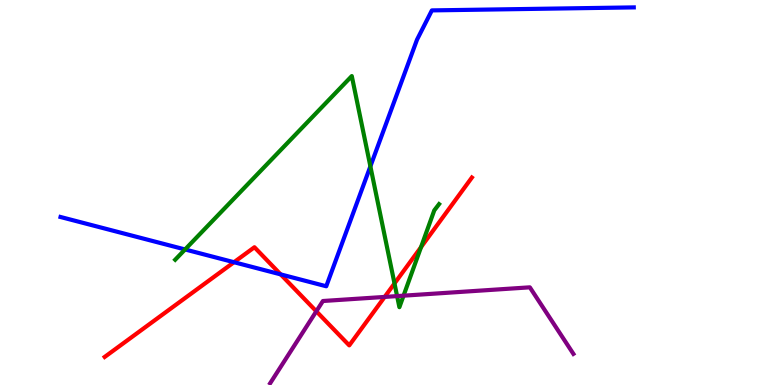[{'lines': ['blue', 'red'], 'intersections': [{'x': 3.02, 'y': 3.19}, {'x': 3.62, 'y': 2.87}]}, {'lines': ['green', 'red'], 'intersections': [{'x': 5.09, 'y': 2.64}, {'x': 5.43, 'y': 3.58}]}, {'lines': ['purple', 'red'], 'intersections': [{'x': 4.08, 'y': 1.91}, {'x': 4.96, 'y': 2.29}]}, {'lines': ['blue', 'green'], 'intersections': [{'x': 2.39, 'y': 3.52}, {'x': 4.78, 'y': 5.68}]}, {'lines': ['blue', 'purple'], 'intersections': []}, {'lines': ['green', 'purple'], 'intersections': [{'x': 5.12, 'y': 2.31}, {'x': 5.21, 'y': 2.32}]}]